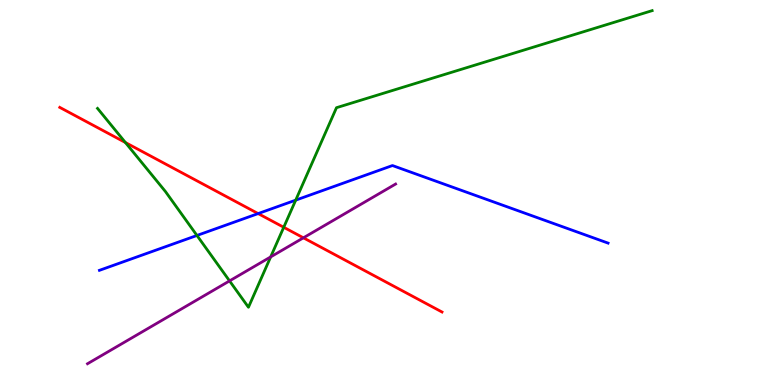[{'lines': ['blue', 'red'], 'intersections': [{'x': 3.33, 'y': 4.45}]}, {'lines': ['green', 'red'], 'intersections': [{'x': 1.62, 'y': 6.3}, {'x': 3.66, 'y': 4.1}]}, {'lines': ['purple', 'red'], 'intersections': [{'x': 3.92, 'y': 3.82}]}, {'lines': ['blue', 'green'], 'intersections': [{'x': 2.54, 'y': 3.88}, {'x': 3.82, 'y': 4.8}]}, {'lines': ['blue', 'purple'], 'intersections': []}, {'lines': ['green', 'purple'], 'intersections': [{'x': 2.96, 'y': 2.7}, {'x': 3.49, 'y': 3.33}]}]